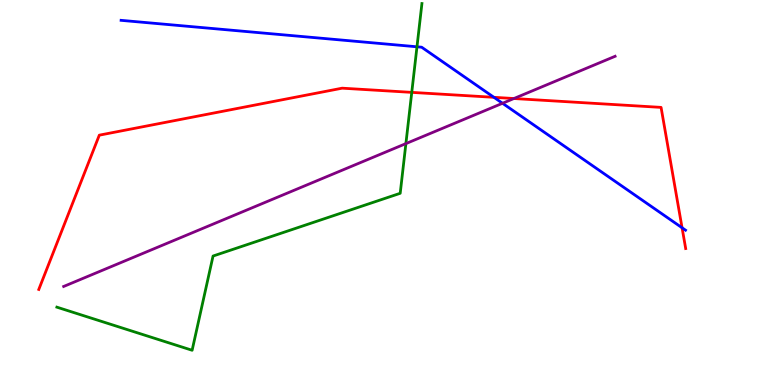[{'lines': ['blue', 'red'], 'intersections': [{'x': 6.37, 'y': 7.47}, {'x': 8.8, 'y': 4.08}]}, {'lines': ['green', 'red'], 'intersections': [{'x': 5.31, 'y': 7.6}]}, {'lines': ['purple', 'red'], 'intersections': [{'x': 6.63, 'y': 7.44}]}, {'lines': ['blue', 'green'], 'intersections': [{'x': 5.38, 'y': 8.78}]}, {'lines': ['blue', 'purple'], 'intersections': [{'x': 6.48, 'y': 7.32}]}, {'lines': ['green', 'purple'], 'intersections': [{'x': 5.24, 'y': 6.27}]}]